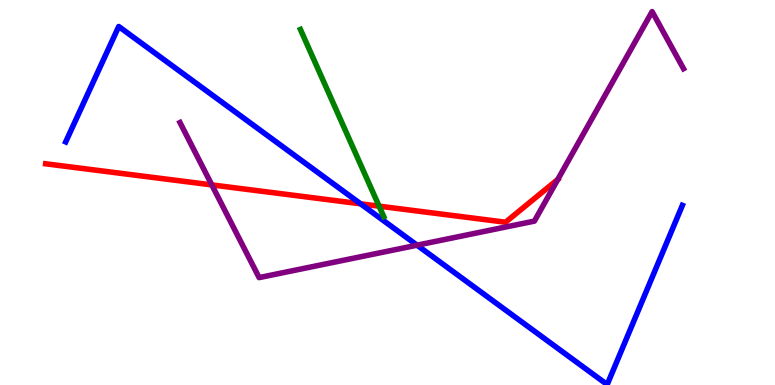[{'lines': ['blue', 'red'], 'intersections': [{'x': 4.65, 'y': 4.71}]}, {'lines': ['green', 'red'], 'intersections': [{'x': 4.89, 'y': 4.65}]}, {'lines': ['purple', 'red'], 'intersections': [{'x': 2.73, 'y': 5.2}]}, {'lines': ['blue', 'green'], 'intersections': []}, {'lines': ['blue', 'purple'], 'intersections': [{'x': 5.38, 'y': 3.63}]}, {'lines': ['green', 'purple'], 'intersections': []}]